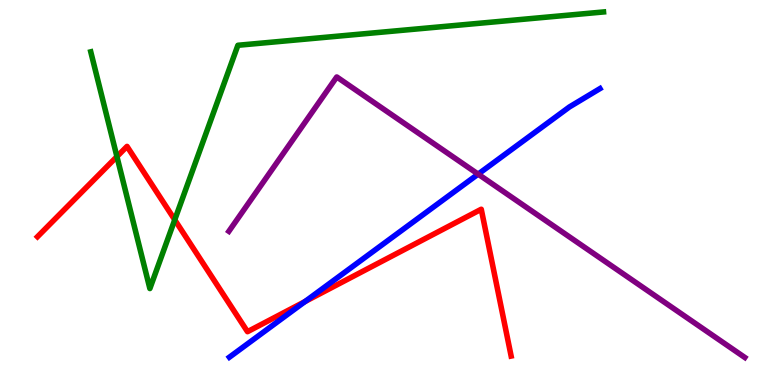[{'lines': ['blue', 'red'], 'intersections': [{'x': 3.94, 'y': 2.17}]}, {'lines': ['green', 'red'], 'intersections': [{'x': 1.51, 'y': 5.93}, {'x': 2.25, 'y': 4.29}]}, {'lines': ['purple', 'red'], 'intersections': []}, {'lines': ['blue', 'green'], 'intersections': []}, {'lines': ['blue', 'purple'], 'intersections': [{'x': 6.17, 'y': 5.48}]}, {'lines': ['green', 'purple'], 'intersections': []}]